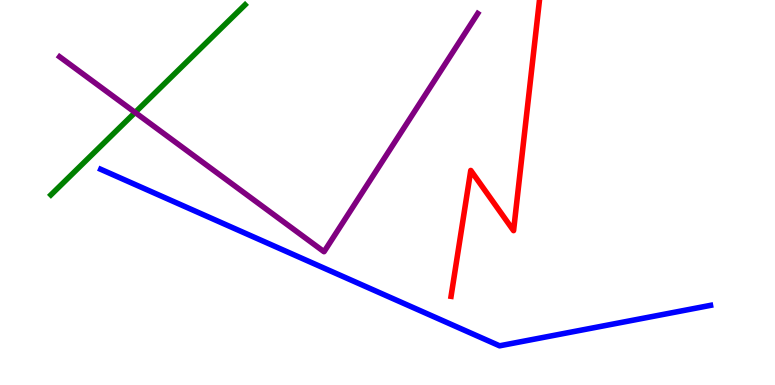[{'lines': ['blue', 'red'], 'intersections': []}, {'lines': ['green', 'red'], 'intersections': []}, {'lines': ['purple', 'red'], 'intersections': []}, {'lines': ['blue', 'green'], 'intersections': []}, {'lines': ['blue', 'purple'], 'intersections': []}, {'lines': ['green', 'purple'], 'intersections': [{'x': 1.74, 'y': 7.08}]}]